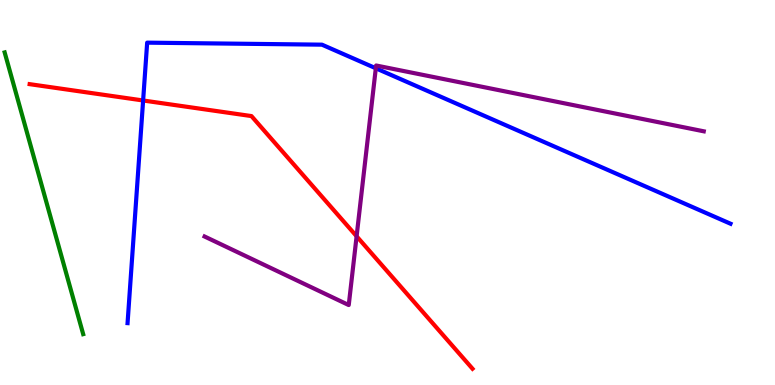[{'lines': ['blue', 'red'], 'intersections': [{'x': 1.85, 'y': 7.39}]}, {'lines': ['green', 'red'], 'intersections': []}, {'lines': ['purple', 'red'], 'intersections': [{'x': 4.6, 'y': 3.86}]}, {'lines': ['blue', 'green'], 'intersections': []}, {'lines': ['blue', 'purple'], 'intersections': [{'x': 4.85, 'y': 8.23}]}, {'lines': ['green', 'purple'], 'intersections': []}]